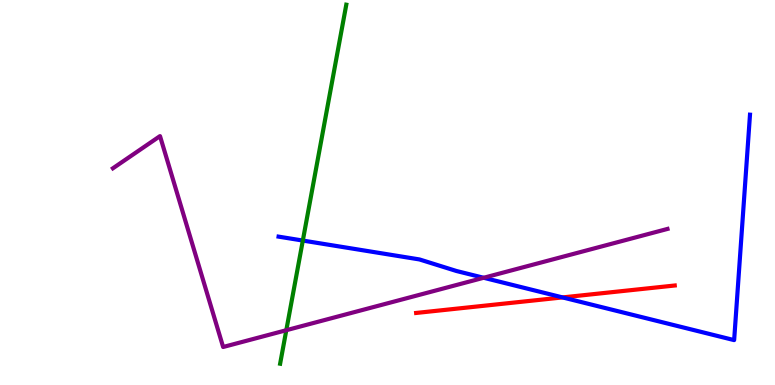[{'lines': ['blue', 'red'], 'intersections': [{'x': 7.26, 'y': 2.27}]}, {'lines': ['green', 'red'], 'intersections': []}, {'lines': ['purple', 'red'], 'intersections': []}, {'lines': ['blue', 'green'], 'intersections': [{'x': 3.91, 'y': 3.75}]}, {'lines': ['blue', 'purple'], 'intersections': [{'x': 6.24, 'y': 2.79}]}, {'lines': ['green', 'purple'], 'intersections': [{'x': 3.69, 'y': 1.42}]}]